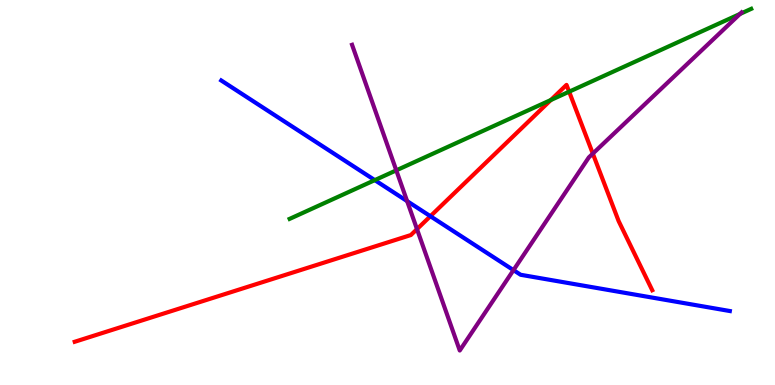[{'lines': ['blue', 'red'], 'intersections': [{'x': 5.55, 'y': 4.38}]}, {'lines': ['green', 'red'], 'intersections': [{'x': 7.11, 'y': 7.4}, {'x': 7.34, 'y': 7.62}]}, {'lines': ['purple', 'red'], 'intersections': [{'x': 5.38, 'y': 4.05}, {'x': 7.65, 'y': 6.01}]}, {'lines': ['blue', 'green'], 'intersections': [{'x': 4.84, 'y': 5.32}]}, {'lines': ['blue', 'purple'], 'intersections': [{'x': 5.25, 'y': 4.78}, {'x': 6.63, 'y': 2.98}]}, {'lines': ['green', 'purple'], 'intersections': [{'x': 5.11, 'y': 5.58}, {'x': 9.55, 'y': 9.64}]}]